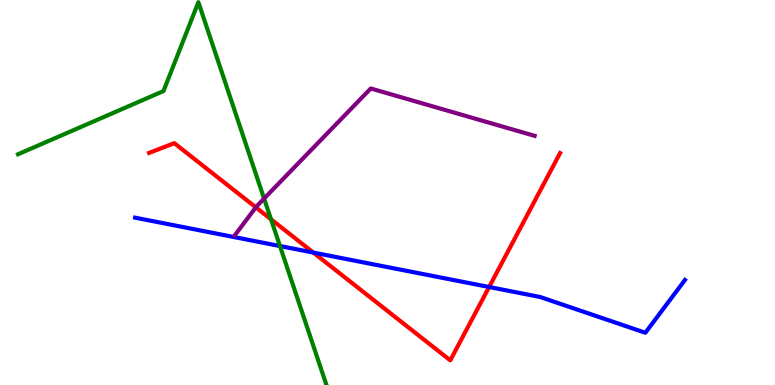[{'lines': ['blue', 'red'], 'intersections': [{'x': 4.04, 'y': 3.44}, {'x': 6.31, 'y': 2.55}]}, {'lines': ['green', 'red'], 'intersections': [{'x': 3.5, 'y': 4.3}]}, {'lines': ['purple', 'red'], 'intersections': [{'x': 3.3, 'y': 4.61}]}, {'lines': ['blue', 'green'], 'intersections': [{'x': 3.61, 'y': 3.61}]}, {'lines': ['blue', 'purple'], 'intersections': []}, {'lines': ['green', 'purple'], 'intersections': [{'x': 3.41, 'y': 4.84}]}]